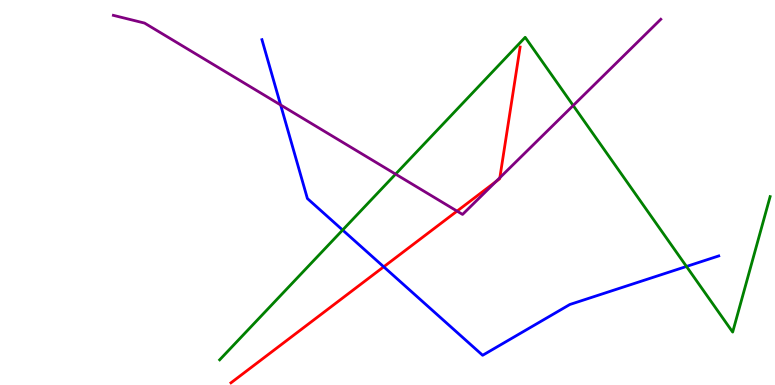[{'lines': ['blue', 'red'], 'intersections': [{'x': 4.95, 'y': 3.07}]}, {'lines': ['green', 'red'], 'intersections': []}, {'lines': ['purple', 'red'], 'intersections': [{'x': 5.9, 'y': 4.52}, {'x': 6.4, 'y': 5.28}, {'x': 6.45, 'y': 5.38}]}, {'lines': ['blue', 'green'], 'intersections': [{'x': 4.42, 'y': 4.03}, {'x': 8.86, 'y': 3.08}]}, {'lines': ['blue', 'purple'], 'intersections': [{'x': 3.62, 'y': 7.27}]}, {'lines': ['green', 'purple'], 'intersections': [{'x': 5.1, 'y': 5.48}, {'x': 7.4, 'y': 7.26}]}]